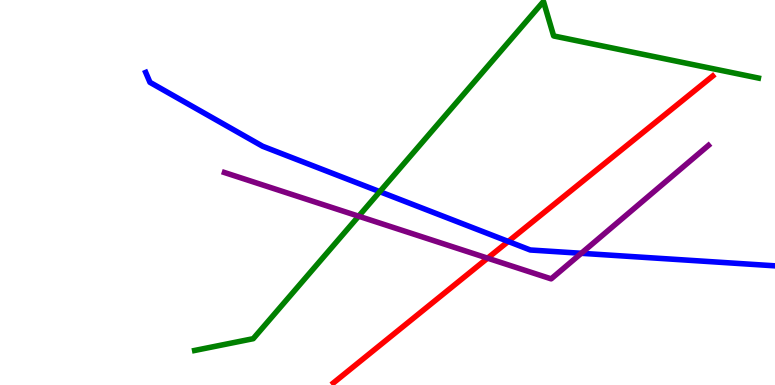[{'lines': ['blue', 'red'], 'intersections': [{'x': 6.56, 'y': 3.73}]}, {'lines': ['green', 'red'], 'intersections': []}, {'lines': ['purple', 'red'], 'intersections': [{'x': 6.29, 'y': 3.29}]}, {'lines': ['blue', 'green'], 'intersections': [{'x': 4.9, 'y': 5.02}]}, {'lines': ['blue', 'purple'], 'intersections': [{'x': 7.5, 'y': 3.42}]}, {'lines': ['green', 'purple'], 'intersections': [{'x': 4.63, 'y': 4.38}]}]